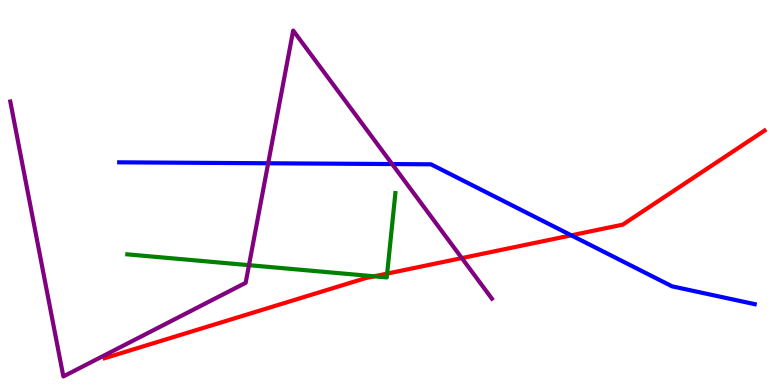[{'lines': ['blue', 'red'], 'intersections': [{'x': 7.37, 'y': 3.89}]}, {'lines': ['green', 'red'], 'intersections': [{'x': 4.83, 'y': 2.82}, {'x': 5.0, 'y': 2.89}]}, {'lines': ['purple', 'red'], 'intersections': [{'x': 5.96, 'y': 3.3}]}, {'lines': ['blue', 'green'], 'intersections': []}, {'lines': ['blue', 'purple'], 'intersections': [{'x': 3.46, 'y': 5.76}, {'x': 5.06, 'y': 5.74}]}, {'lines': ['green', 'purple'], 'intersections': [{'x': 3.21, 'y': 3.11}]}]